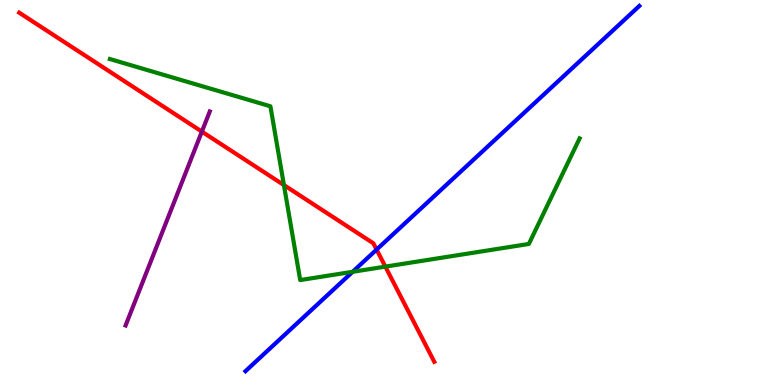[{'lines': ['blue', 'red'], 'intersections': [{'x': 4.86, 'y': 3.52}]}, {'lines': ['green', 'red'], 'intersections': [{'x': 3.66, 'y': 5.19}, {'x': 4.97, 'y': 3.07}]}, {'lines': ['purple', 'red'], 'intersections': [{'x': 2.6, 'y': 6.58}]}, {'lines': ['blue', 'green'], 'intersections': [{'x': 4.55, 'y': 2.94}]}, {'lines': ['blue', 'purple'], 'intersections': []}, {'lines': ['green', 'purple'], 'intersections': []}]